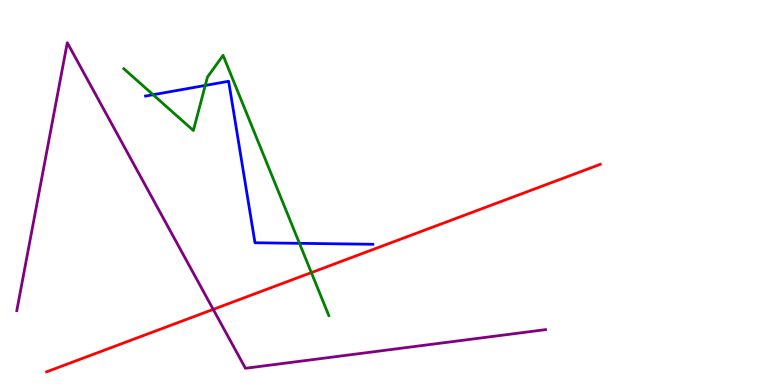[{'lines': ['blue', 'red'], 'intersections': []}, {'lines': ['green', 'red'], 'intersections': [{'x': 4.02, 'y': 2.92}]}, {'lines': ['purple', 'red'], 'intersections': [{'x': 2.75, 'y': 1.96}]}, {'lines': ['blue', 'green'], 'intersections': [{'x': 1.98, 'y': 7.54}, {'x': 2.65, 'y': 7.78}, {'x': 3.86, 'y': 3.68}]}, {'lines': ['blue', 'purple'], 'intersections': []}, {'lines': ['green', 'purple'], 'intersections': []}]